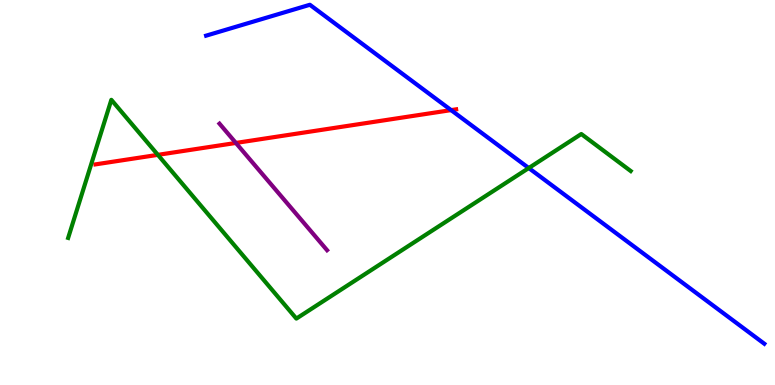[{'lines': ['blue', 'red'], 'intersections': [{'x': 5.82, 'y': 7.14}]}, {'lines': ['green', 'red'], 'intersections': [{'x': 2.04, 'y': 5.98}]}, {'lines': ['purple', 'red'], 'intersections': [{'x': 3.04, 'y': 6.29}]}, {'lines': ['blue', 'green'], 'intersections': [{'x': 6.82, 'y': 5.64}]}, {'lines': ['blue', 'purple'], 'intersections': []}, {'lines': ['green', 'purple'], 'intersections': []}]